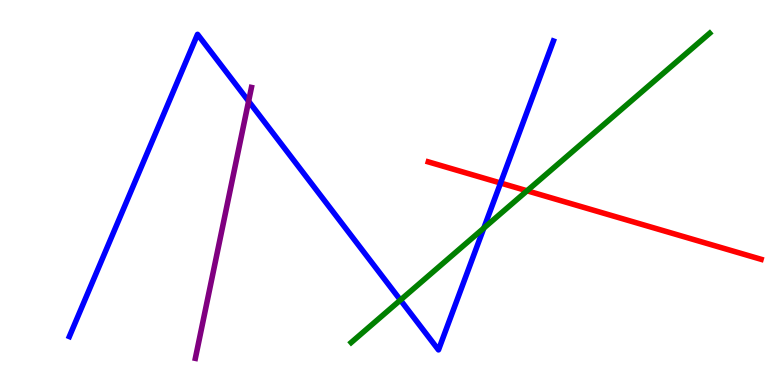[{'lines': ['blue', 'red'], 'intersections': [{'x': 6.46, 'y': 5.25}]}, {'lines': ['green', 'red'], 'intersections': [{'x': 6.8, 'y': 5.04}]}, {'lines': ['purple', 'red'], 'intersections': []}, {'lines': ['blue', 'green'], 'intersections': [{'x': 5.17, 'y': 2.21}, {'x': 6.24, 'y': 4.08}]}, {'lines': ['blue', 'purple'], 'intersections': [{'x': 3.21, 'y': 7.37}]}, {'lines': ['green', 'purple'], 'intersections': []}]